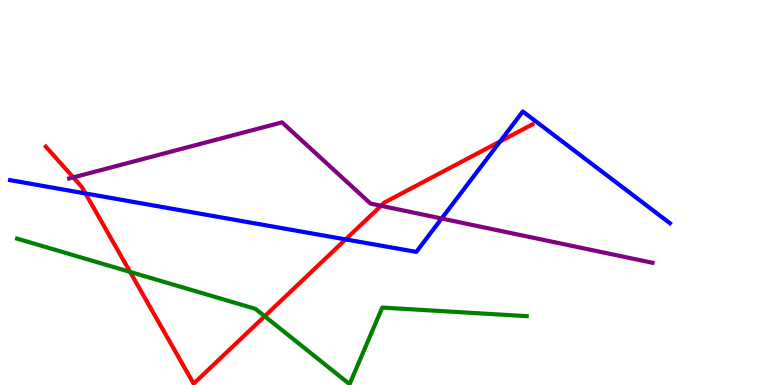[{'lines': ['blue', 'red'], 'intersections': [{'x': 1.1, 'y': 4.98}, {'x': 4.46, 'y': 3.78}, {'x': 6.45, 'y': 6.33}]}, {'lines': ['green', 'red'], 'intersections': [{'x': 1.68, 'y': 2.94}, {'x': 3.42, 'y': 1.79}]}, {'lines': ['purple', 'red'], 'intersections': [{'x': 0.945, 'y': 5.39}, {'x': 4.92, 'y': 4.65}]}, {'lines': ['blue', 'green'], 'intersections': []}, {'lines': ['blue', 'purple'], 'intersections': [{'x': 5.7, 'y': 4.32}]}, {'lines': ['green', 'purple'], 'intersections': []}]